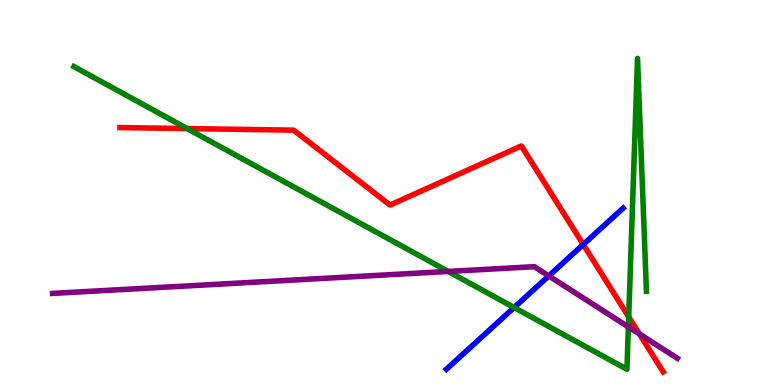[{'lines': ['blue', 'red'], 'intersections': [{'x': 7.53, 'y': 3.65}]}, {'lines': ['green', 'red'], 'intersections': [{'x': 2.41, 'y': 6.66}, {'x': 8.11, 'y': 1.77}]}, {'lines': ['purple', 'red'], 'intersections': [{'x': 8.25, 'y': 1.32}]}, {'lines': ['blue', 'green'], 'intersections': [{'x': 6.63, 'y': 2.01}]}, {'lines': ['blue', 'purple'], 'intersections': [{'x': 7.08, 'y': 2.83}]}, {'lines': ['green', 'purple'], 'intersections': [{'x': 5.78, 'y': 2.95}, {'x': 8.11, 'y': 1.51}]}]